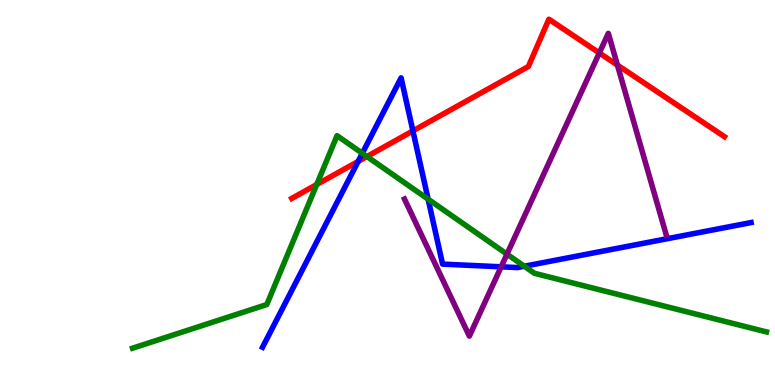[{'lines': ['blue', 'red'], 'intersections': [{'x': 4.62, 'y': 5.81}, {'x': 5.33, 'y': 6.6}]}, {'lines': ['green', 'red'], 'intersections': [{'x': 4.09, 'y': 5.21}, {'x': 4.73, 'y': 5.93}]}, {'lines': ['purple', 'red'], 'intersections': [{'x': 7.73, 'y': 8.62}, {'x': 7.97, 'y': 8.31}]}, {'lines': ['blue', 'green'], 'intersections': [{'x': 4.67, 'y': 6.02}, {'x': 5.52, 'y': 4.83}, {'x': 6.77, 'y': 3.08}]}, {'lines': ['blue', 'purple'], 'intersections': [{'x': 6.47, 'y': 3.07}]}, {'lines': ['green', 'purple'], 'intersections': [{'x': 6.54, 'y': 3.4}]}]